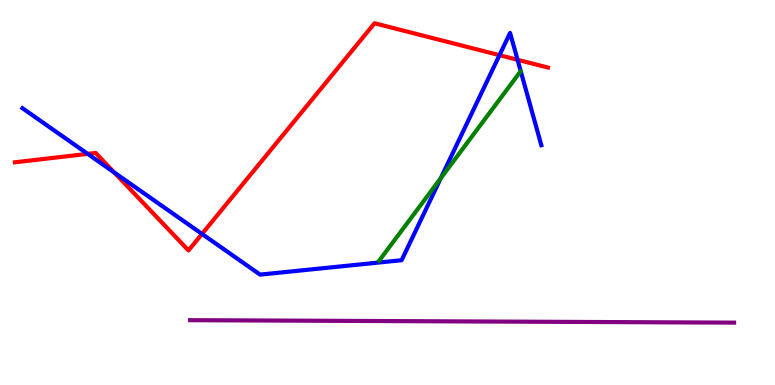[{'lines': ['blue', 'red'], 'intersections': [{'x': 1.13, 'y': 6.0}, {'x': 1.47, 'y': 5.52}, {'x': 2.61, 'y': 3.92}, {'x': 6.44, 'y': 8.57}, {'x': 6.68, 'y': 8.45}]}, {'lines': ['green', 'red'], 'intersections': []}, {'lines': ['purple', 'red'], 'intersections': []}, {'lines': ['blue', 'green'], 'intersections': [{'x': 5.69, 'y': 5.37}]}, {'lines': ['blue', 'purple'], 'intersections': []}, {'lines': ['green', 'purple'], 'intersections': []}]